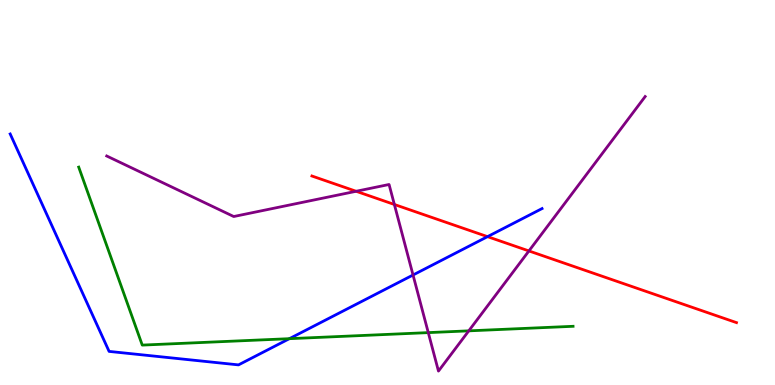[{'lines': ['blue', 'red'], 'intersections': [{'x': 6.29, 'y': 3.85}]}, {'lines': ['green', 'red'], 'intersections': []}, {'lines': ['purple', 'red'], 'intersections': [{'x': 4.6, 'y': 5.03}, {'x': 5.09, 'y': 4.69}, {'x': 6.82, 'y': 3.48}]}, {'lines': ['blue', 'green'], 'intersections': [{'x': 3.73, 'y': 1.2}]}, {'lines': ['blue', 'purple'], 'intersections': [{'x': 5.33, 'y': 2.86}]}, {'lines': ['green', 'purple'], 'intersections': [{'x': 5.53, 'y': 1.36}, {'x': 6.05, 'y': 1.41}]}]